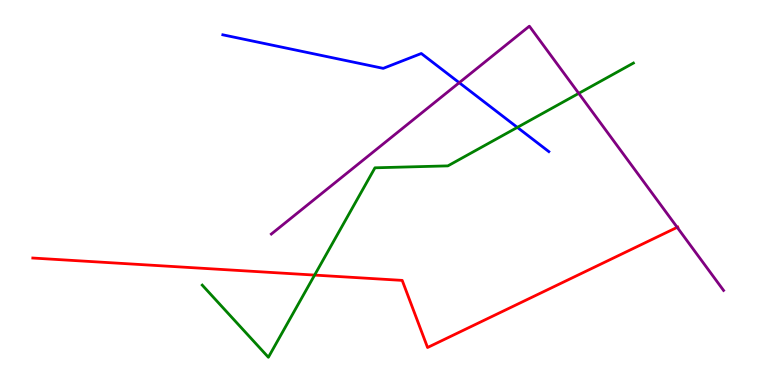[{'lines': ['blue', 'red'], 'intersections': []}, {'lines': ['green', 'red'], 'intersections': [{'x': 4.06, 'y': 2.85}]}, {'lines': ['purple', 'red'], 'intersections': [{'x': 8.74, 'y': 4.1}]}, {'lines': ['blue', 'green'], 'intersections': [{'x': 6.68, 'y': 6.69}]}, {'lines': ['blue', 'purple'], 'intersections': [{'x': 5.93, 'y': 7.85}]}, {'lines': ['green', 'purple'], 'intersections': [{'x': 7.47, 'y': 7.57}]}]